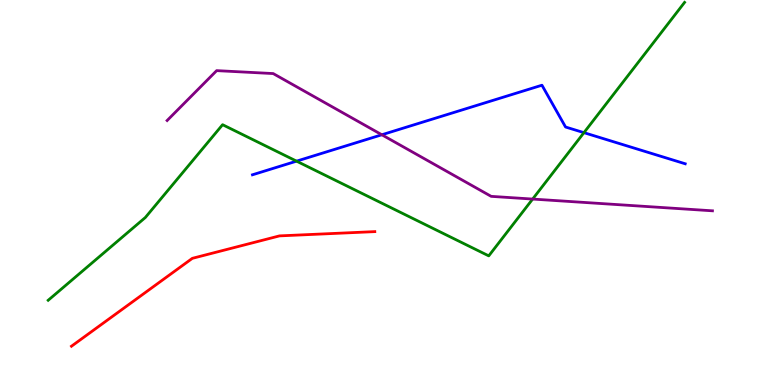[{'lines': ['blue', 'red'], 'intersections': []}, {'lines': ['green', 'red'], 'intersections': []}, {'lines': ['purple', 'red'], 'intersections': []}, {'lines': ['blue', 'green'], 'intersections': [{'x': 3.83, 'y': 5.81}, {'x': 7.53, 'y': 6.55}]}, {'lines': ['blue', 'purple'], 'intersections': [{'x': 4.93, 'y': 6.5}]}, {'lines': ['green', 'purple'], 'intersections': [{'x': 6.87, 'y': 4.83}]}]